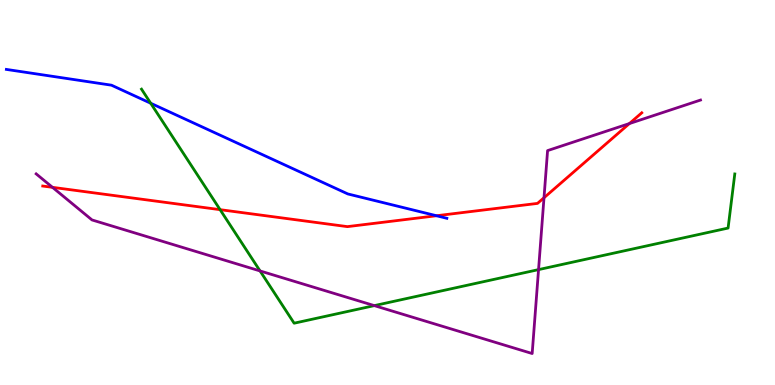[{'lines': ['blue', 'red'], 'intersections': [{'x': 5.63, 'y': 4.4}]}, {'lines': ['green', 'red'], 'intersections': [{'x': 2.84, 'y': 4.55}]}, {'lines': ['purple', 'red'], 'intersections': [{'x': 0.677, 'y': 5.13}, {'x': 7.02, 'y': 4.86}, {'x': 8.12, 'y': 6.79}]}, {'lines': ['blue', 'green'], 'intersections': [{'x': 1.94, 'y': 7.32}]}, {'lines': ['blue', 'purple'], 'intersections': []}, {'lines': ['green', 'purple'], 'intersections': [{'x': 3.36, 'y': 2.96}, {'x': 4.83, 'y': 2.06}, {'x': 6.95, 'y': 3.0}]}]